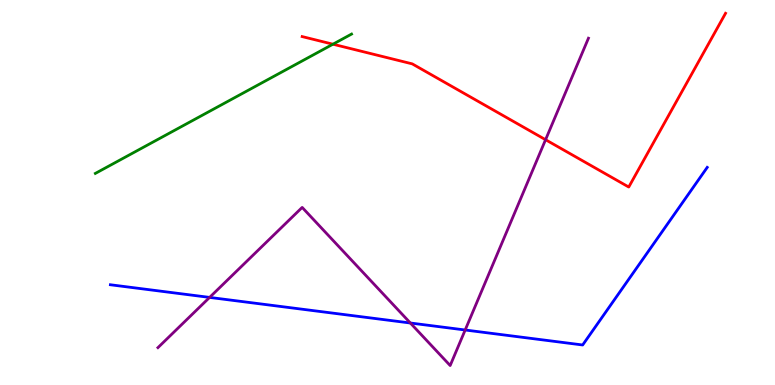[{'lines': ['blue', 'red'], 'intersections': []}, {'lines': ['green', 'red'], 'intersections': [{'x': 4.3, 'y': 8.85}]}, {'lines': ['purple', 'red'], 'intersections': [{'x': 7.04, 'y': 6.37}]}, {'lines': ['blue', 'green'], 'intersections': []}, {'lines': ['blue', 'purple'], 'intersections': [{'x': 2.7, 'y': 2.28}, {'x': 5.29, 'y': 1.61}, {'x': 6.0, 'y': 1.43}]}, {'lines': ['green', 'purple'], 'intersections': []}]